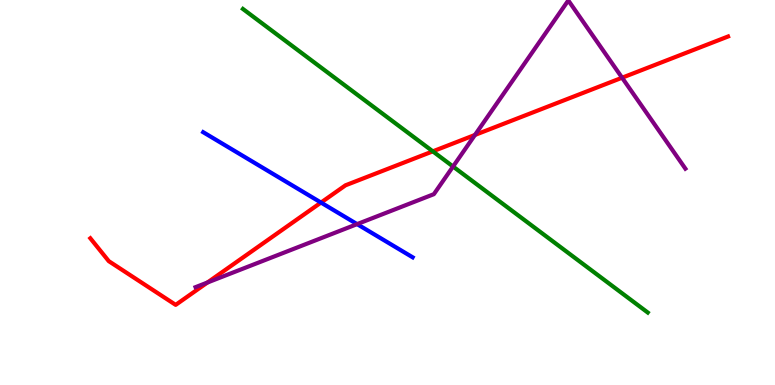[{'lines': ['blue', 'red'], 'intersections': [{'x': 4.14, 'y': 4.74}]}, {'lines': ['green', 'red'], 'intersections': [{'x': 5.58, 'y': 6.07}]}, {'lines': ['purple', 'red'], 'intersections': [{'x': 2.68, 'y': 2.66}, {'x': 6.13, 'y': 6.49}, {'x': 8.03, 'y': 7.98}]}, {'lines': ['blue', 'green'], 'intersections': []}, {'lines': ['blue', 'purple'], 'intersections': [{'x': 4.61, 'y': 4.18}]}, {'lines': ['green', 'purple'], 'intersections': [{'x': 5.85, 'y': 5.67}]}]